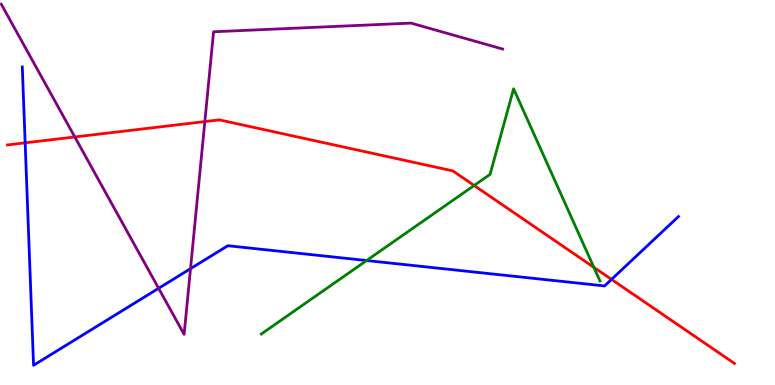[{'lines': ['blue', 'red'], 'intersections': [{'x': 0.325, 'y': 6.29}, {'x': 7.89, 'y': 2.74}]}, {'lines': ['green', 'red'], 'intersections': [{'x': 6.12, 'y': 5.18}, {'x': 7.66, 'y': 3.06}]}, {'lines': ['purple', 'red'], 'intersections': [{'x': 0.965, 'y': 6.44}, {'x': 2.64, 'y': 6.84}]}, {'lines': ['blue', 'green'], 'intersections': [{'x': 4.73, 'y': 3.23}]}, {'lines': ['blue', 'purple'], 'intersections': [{'x': 2.05, 'y': 2.51}, {'x': 2.46, 'y': 3.02}]}, {'lines': ['green', 'purple'], 'intersections': []}]